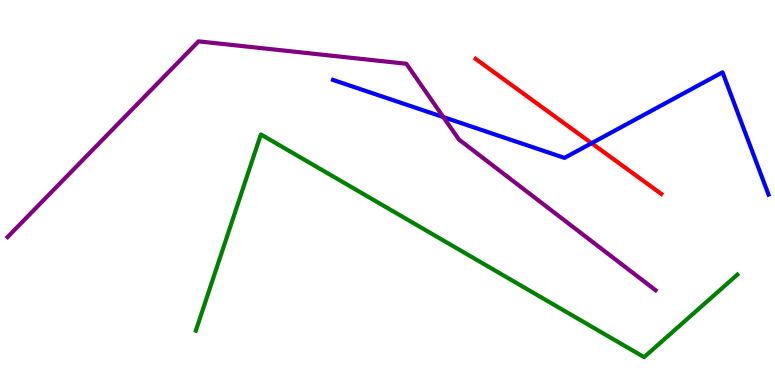[{'lines': ['blue', 'red'], 'intersections': [{'x': 7.63, 'y': 6.28}]}, {'lines': ['green', 'red'], 'intersections': []}, {'lines': ['purple', 'red'], 'intersections': []}, {'lines': ['blue', 'green'], 'intersections': []}, {'lines': ['blue', 'purple'], 'intersections': [{'x': 5.72, 'y': 6.96}]}, {'lines': ['green', 'purple'], 'intersections': []}]